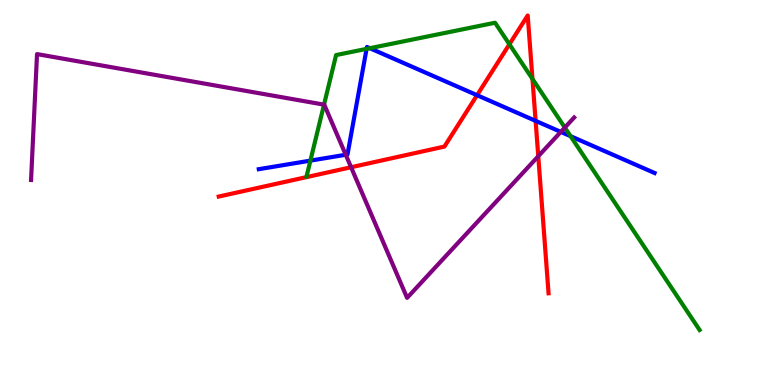[{'lines': ['blue', 'red'], 'intersections': [{'x': 6.16, 'y': 7.53}, {'x': 6.91, 'y': 6.86}]}, {'lines': ['green', 'red'], 'intersections': [{'x': 6.57, 'y': 8.85}, {'x': 6.87, 'y': 7.95}]}, {'lines': ['purple', 'red'], 'intersections': [{'x': 4.53, 'y': 5.66}, {'x': 6.95, 'y': 5.94}]}, {'lines': ['blue', 'green'], 'intersections': [{'x': 4.01, 'y': 5.83}, {'x': 4.73, 'y': 8.73}, {'x': 4.77, 'y': 8.75}, {'x': 7.36, 'y': 6.46}]}, {'lines': ['blue', 'purple'], 'intersections': [{'x': 4.46, 'y': 5.98}, {'x': 7.24, 'y': 6.57}]}, {'lines': ['green', 'purple'], 'intersections': [{'x': 4.18, 'y': 7.28}, {'x': 7.29, 'y': 6.69}]}]